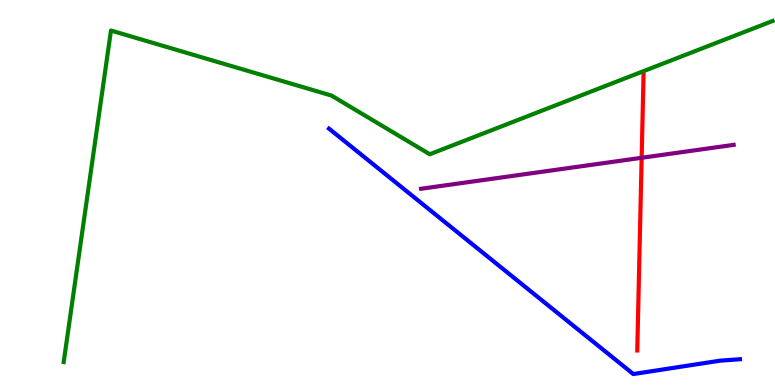[{'lines': ['blue', 'red'], 'intersections': []}, {'lines': ['green', 'red'], 'intersections': []}, {'lines': ['purple', 'red'], 'intersections': [{'x': 8.28, 'y': 5.9}]}, {'lines': ['blue', 'green'], 'intersections': []}, {'lines': ['blue', 'purple'], 'intersections': []}, {'lines': ['green', 'purple'], 'intersections': []}]